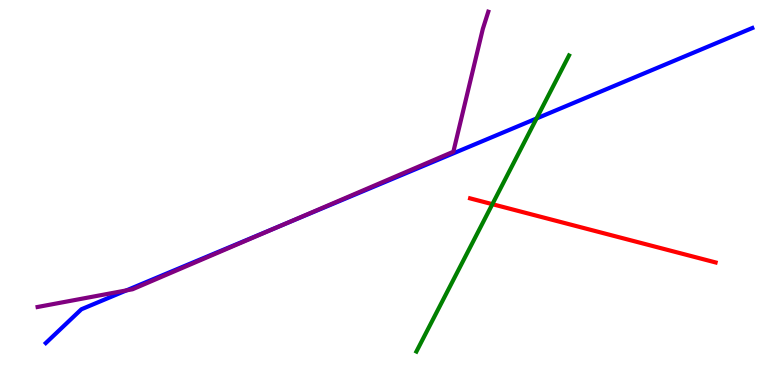[{'lines': ['blue', 'red'], 'intersections': []}, {'lines': ['green', 'red'], 'intersections': [{'x': 6.35, 'y': 4.7}]}, {'lines': ['purple', 'red'], 'intersections': []}, {'lines': ['blue', 'green'], 'intersections': [{'x': 6.92, 'y': 6.92}]}, {'lines': ['blue', 'purple'], 'intersections': [{'x': 1.63, 'y': 2.46}, {'x': 3.65, 'y': 4.16}]}, {'lines': ['green', 'purple'], 'intersections': []}]